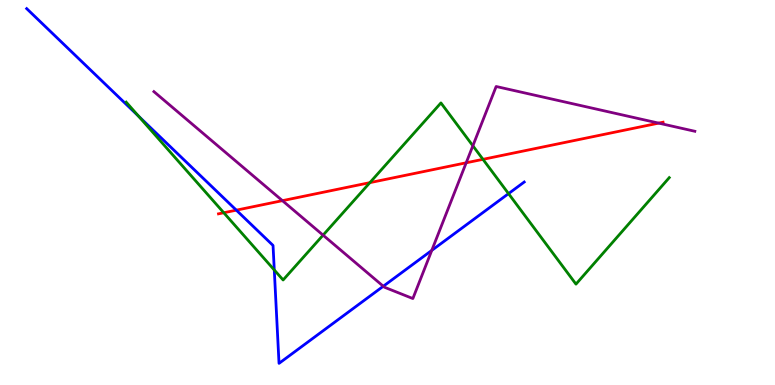[{'lines': ['blue', 'red'], 'intersections': [{'x': 3.05, 'y': 4.54}]}, {'lines': ['green', 'red'], 'intersections': [{'x': 2.89, 'y': 4.47}, {'x': 4.77, 'y': 5.26}, {'x': 6.23, 'y': 5.86}]}, {'lines': ['purple', 'red'], 'intersections': [{'x': 3.64, 'y': 4.79}, {'x': 6.02, 'y': 5.77}, {'x': 8.5, 'y': 6.8}]}, {'lines': ['blue', 'green'], 'intersections': [{'x': 1.79, 'y': 6.98}, {'x': 3.54, 'y': 2.99}, {'x': 6.56, 'y': 4.97}]}, {'lines': ['blue', 'purple'], 'intersections': [{'x': 4.95, 'y': 2.57}, {'x': 5.57, 'y': 3.5}]}, {'lines': ['green', 'purple'], 'intersections': [{'x': 4.17, 'y': 3.89}, {'x': 6.1, 'y': 6.21}]}]